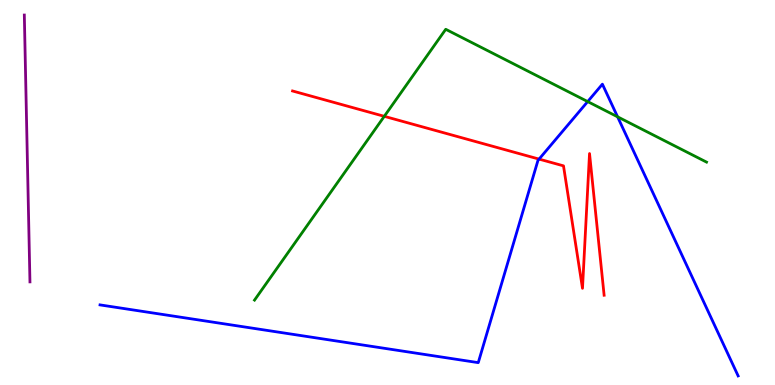[{'lines': ['blue', 'red'], 'intersections': [{'x': 6.96, 'y': 5.87}]}, {'lines': ['green', 'red'], 'intersections': [{'x': 4.96, 'y': 6.98}]}, {'lines': ['purple', 'red'], 'intersections': []}, {'lines': ['blue', 'green'], 'intersections': [{'x': 7.58, 'y': 7.36}, {'x': 7.97, 'y': 6.97}]}, {'lines': ['blue', 'purple'], 'intersections': []}, {'lines': ['green', 'purple'], 'intersections': []}]